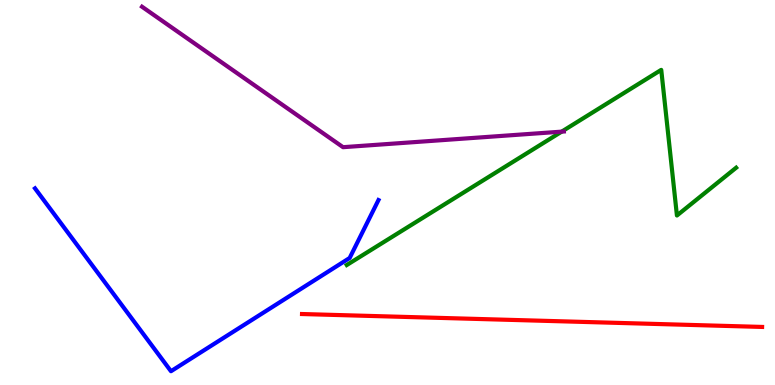[{'lines': ['blue', 'red'], 'intersections': []}, {'lines': ['green', 'red'], 'intersections': []}, {'lines': ['purple', 'red'], 'intersections': []}, {'lines': ['blue', 'green'], 'intersections': []}, {'lines': ['blue', 'purple'], 'intersections': []}, {'lines': ['green', 'purple'], 'intersections': [{'x': 7.25, 'y': 6.58}]}]